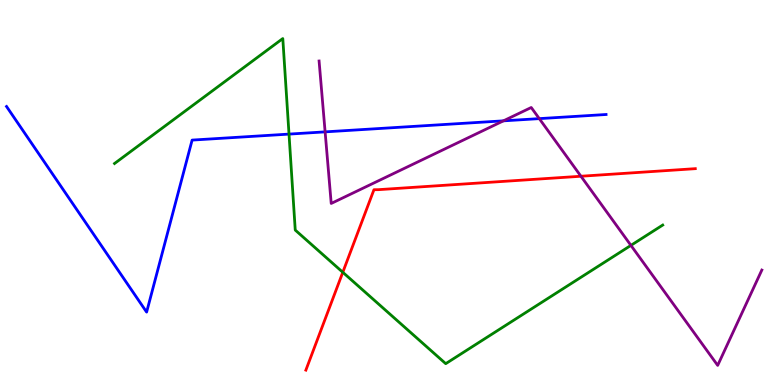[{'lines': ['blue', 'red'], 'intersections': []}, {'lines': ['green', 'red'], 'intersections': [{'x': 4.42, 'y': 2.93}]}, {'lines': ['purple', 'red'], 'intersections': [{'x': 7.5, 'y': 5.42}]}, {'lines': ['blue', 'green'], 'intersections': [{'x': 3.73, 'y': 6.52}]}, {'lines': ['blue', 'purple'], 'intersections': [{'x': 4.2, 'y': 6.57}, {'x': 6.5, 'y': 6.86}, {'x': 6.96, 'y': 6.92}]}, {'lines': ['green', 'purple'], 'intersections': [{'x': 8.14, 'y': 3.63}]}]